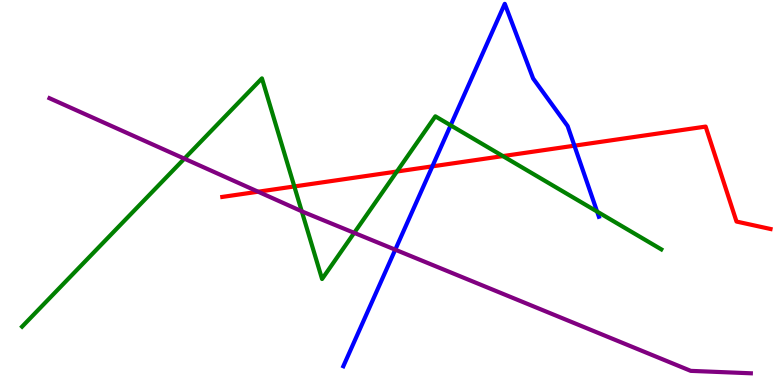[{'lines': ['blue', 'red'], 'intersections': [{'x': 5.58, 'y': 5.68}, {'x': 7.41, 'y': 6.22}]}, {'lines': ['green', 'red'], 'intersections': [{'x': 3.8, 'y': 5.16}, {'x': 5.12, 'y': 5.55}, {'x': 6.49, 'y': 5.95}]}, {'lines': ['purple', 'red'], 'intersections': [{'x': 3.33, 'y': 5.02}]}, {'lines': ['blue', 'green'], 'intersections': [{'x': 5.81, 'y': 6.74}, {'x': 7.7, 'y': 4.5}]}, {'lines': ['blue', 'purple'], 'intersections': [{'x': 5.1, 'y': 3.51}]}, {'lines': ['green', 'purple'], 'intersections': [{'x': 2.38, 'y': 5.88}, {'x': 3.89, 'y': 4.51}, {'x': 4.57, 'y': 3.95}]}]